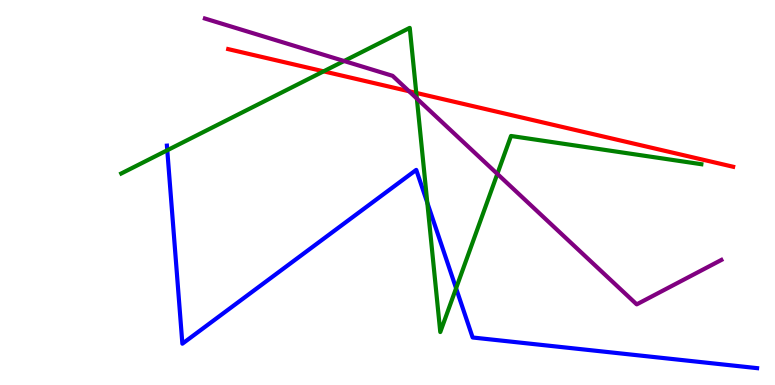[{'lines': ['blue', 'red'], 'intersections': []}, {'lines': ['green', 'red'], 'intersections': [{'x': 4.18, 'y': 8.15}, {'x': 5.37, 'y': 7.59}]}, {'lines': ['purple', 'red'], 'intersections': [{'x': 5.28, 'y': 7.63}]}, {'lines': ['blue', 'green'], 'intersections': [{'x': 2.16, 'y': 6.1}, {'x': 5.51, 'y': 4.74}, {'x': 5.88, 'y': 2.51}]}, {'lines': ['blue', 'purple'], 'intersections': []}, {'lines': ['green', 'purple'], 'intersections': [{'x': 4.44, 'y': 8.42}, {'x': 5.38, 'y': 7.44}, {'x': 6.42, 'y': 5.48}]}]